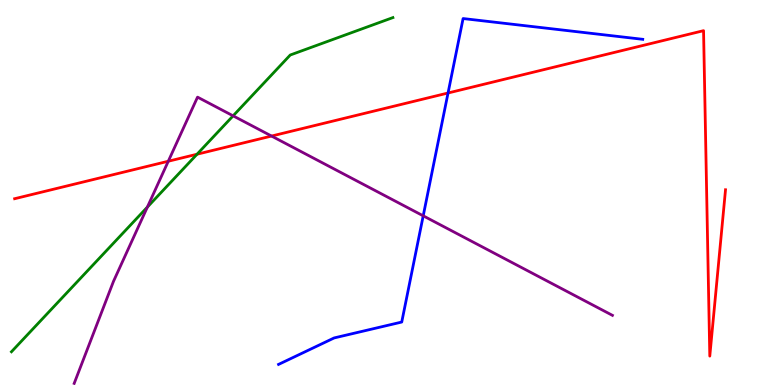[{'lines': ['blue', 'red'], 'intersections': [{'x': 5.78, 'y': 7.58}]}, {'lines': ['green', 'red'], 'intersections': [{'x': 2.54, 'y': 5.99}]}, {'lines': ['purple', 'red'], 'intersections': [{'x': 2.17, 'y': 5.81}, {'x': 3.5, 'y': 6.47}]}, {'lines': ['blue', 'green'], 'intersections': []}, {'lines': ['blue', 'purple'], 'intersections': [{'x': 5.46, 'y': 4.39}]}, {'lines': ['green', 'purple'], 'intersections': [{'x': 1.9, 'y': 4.62}, {'x': 3.01, 'y': 6.99}]}]